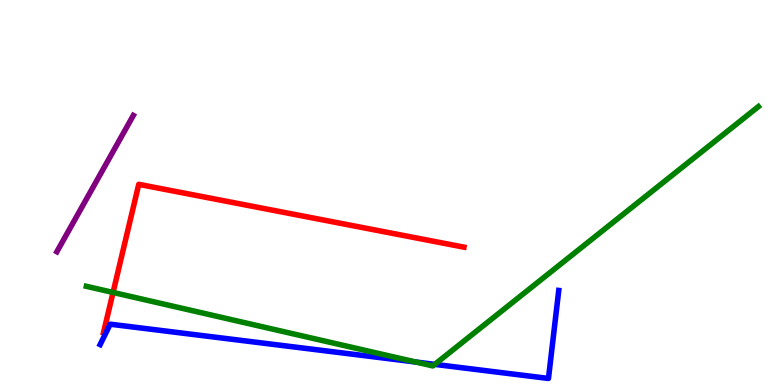[{'lines': ['blue', 'red'], 'intersections': []}, {'lines': ['green', 'red'], 'intersections': [{'x': 1.46, 'y': 2.4}]}, {'lines': ['purple', 'red'], 'intersections': []}, {'lines': ['blue', 'green'], 'intersections': [{'x': 5.37, 'y': 0.596}, {'x': 5.61, 'y': 0.536}]}, {'lines': ['blue', 'purple'], 'intersections': []}, {'lines': ['green', 'purple'], 'intersections': []}]